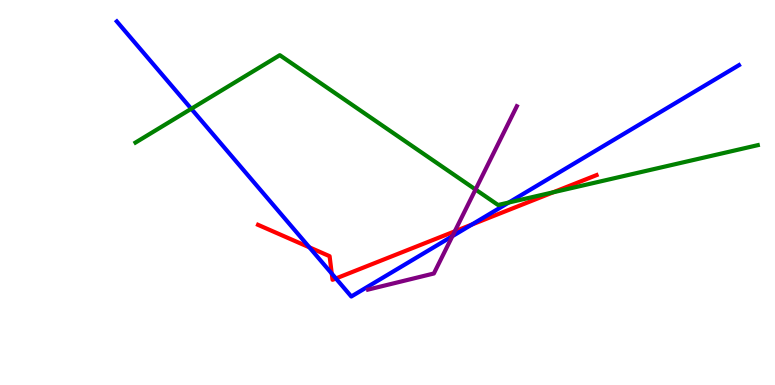[{'lines': ['blue', 'red'], 'intersections': [{'x': 3.99, 'y': 3.58}, {'x': 4.28, 'y': 2.89}, {'x': 4.33, 'y': 2.77}, {'x': 6.09, 'y': 4.17}]}, {'lines': ['green', 'red'], 'intersections': [{'x': 7.14, 'y': 5.01}]}, {'lines': ['purple', 'red'], 'intersections': [{'x': 5.87, 'y': 3.99}]}, {'lines': ['blue', 'green'], 'intersections': [{'x': 2.47, 'y': 7.17}, {'x': 6.56, 'y': 4.74}]}, {'lines': ['blue', 'purple'], 'intersections': [{'x': 5.84, 'y': 3.87}]}, {'lines': ['green', 'purple'], 'intersections': [{'x': 6.14, 'y': 5.08}]}]